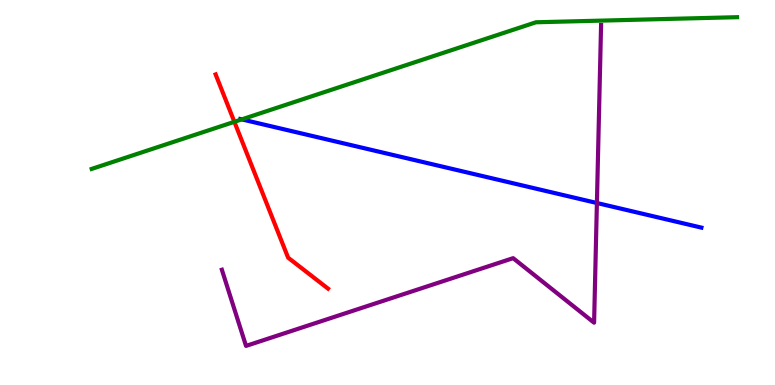[{'lines': ['blue', 'red'], 'intersections': []}, {'lines': ['green', 'red'], 'intersections': [{'x': 3.02, 'y': 6.84}]}, {'lines': ['purple', 'red'], 'intersections': []}, {'lines': ['blue', 'green'], 'intersections': [{'x': 3.12, 'y': 6.9}]}, {'lines': ['blue', 'purple'], 'intersections': [{'x': 7.7, 'y': 4.73}]}, {'lines': ['green', 'purple'], 'intersections': []}]